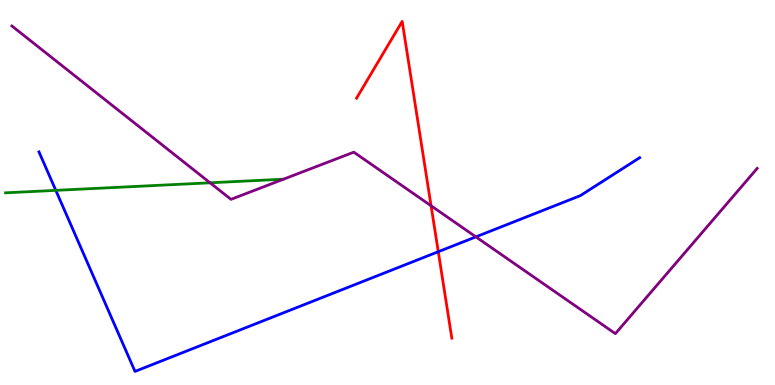[{'lines': ['blue', 'red'], 'intersections': [{'x': 5.66, 'y': 3.46}]}, {'lines': ['green', 'red'], 'intersections': []}, {'lines': ['purple', 'red'], 'intersections': [{'x': 5.56, 'y': 4.66}]}, {'lines': ['blue', 'green'], 'intersections': [{'x': 0.72, 'y': 5.06}]}, {'lines': ['blue', 'purple'], 'intersections': [{'x': 6.14, 'y': 3.85}]}, {'lines': ['green', 'purple'], 'intersections': [{'x': 2.71, 'y': 5.25}]}]